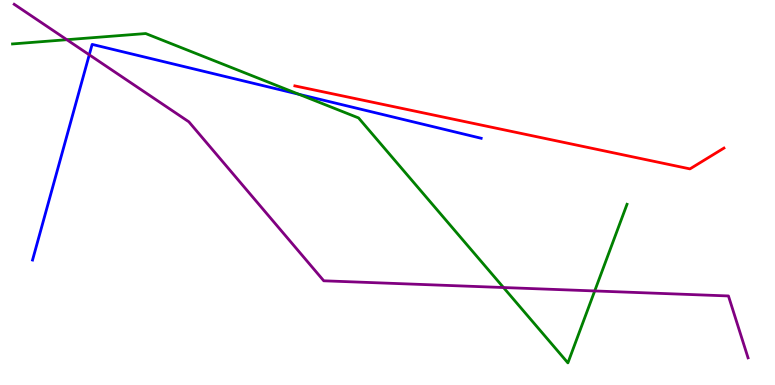[{'lines': ['blue', 'red'], 'intersections': []}, {'lines': ['green', 'red'], 'intersections': []}, {'lines': ['purple', 'red'], 'intersections': []}, {'lines': ['blue', 'green'], 'intersections': [{'x': 3.86, 'y': 7.55}]}, {'lines': ['blue', 'purple'], 'intersections': [{'x': 1.15, 'y': 8.58}]}, {'lines': ['green', 'purple'], 'intersections': [{'x': 0.862, 'y': 8.97}, {'x': 6.5, 'y': 2.53}, {'x': 7.67, 'y': 2.44}]}]